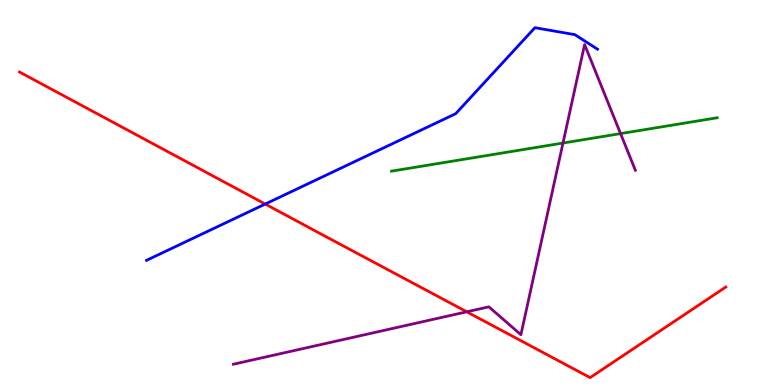[{'lines': ['blue', 'red'], 'intersections': [{'x': 3.42, 'y': 4.7}]}, {'lines': ['green', 'red'], 'intersections': []}, {'lines': ['purple', 'red'], 'intersections': [{'x': 6.02, 'y': 1.9}]}, {'lines': ['blue', 'green'], 'intersections': []}, {'lines': ['blue', 'purple'], 'intersections': []}, {'lines': ['green', 'purple'], 'intersections': [{'x': 7.26, 'y': 6.28}, {'x': 8.01, 'y': 6.53}]}]